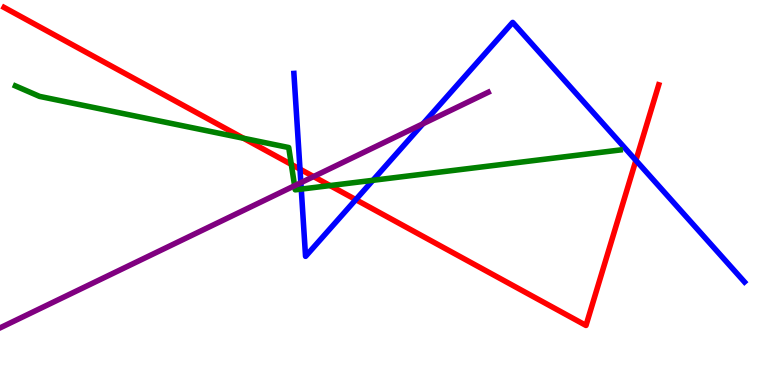[{'lines': ['blue', 'red'], 'intersections': [{'x': 3.87, 'y': 5.61}, {'x': 4.59, 'y': 4.81}, {'x': 8.21, 'y': 5.83}]}, {'lines': ['green', 'red'], 'intersections': [{'x': 3.14, 'y': 6.41}, {'x': 3.76, 'y': 5.73}, {'x': 4.26, 'y': 5.18}]}, {'lines': ['purple', 'red'], 'intersections': [{'x': 4.05, 'y': 5.41}]}, {'lines': ['blue', 'green'], 'intersections': [{'x': 3.89, 'y': 5.09}, {'x': 4.81, 'y': 5.32}]}, {'lines': ['blue', 'purple'], 'intersections': [{'x': 3.88, 'y': 5.25}, {'x': 5.46, 'y': 6.78}]}, {'lines': ['green', 'purple'], 'intersections': [{'x': 3.8, 'y': 5.18}]}]